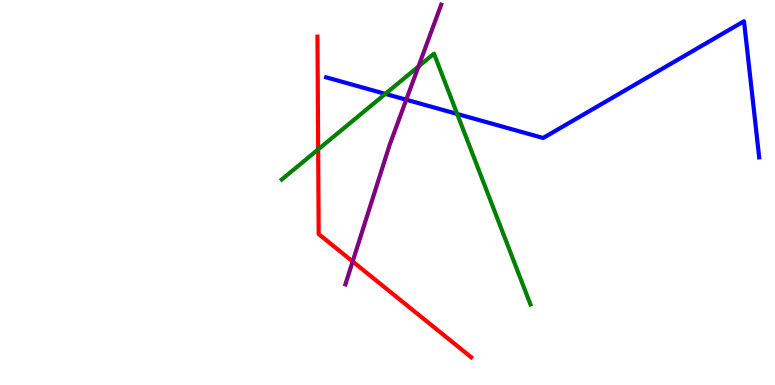[{'lines': ['blue', 'red'], 'intersections': []}, {'lines': ['green', 'red'], 'intersections': [{'x': 4.11, 'y': 6.12}]}, {'lines': ['purple', 'red'], 'intersections': [{'x': 4.55, 'y': 3.21}]}, {'lines': ['blue', 'green'], 'intersections': [{'x': 4.97, 'y': 7.56}, {'x': 5.9, 'y': 7.04}]}, {'lines': ['blue', 'purple'], 'intersections': [{'x': 5.24, 'y': 7.41}]}, {'lines': ['green', 'purple'], 'intersections': [{'x': 5.4, 'y': 8.27}]}]